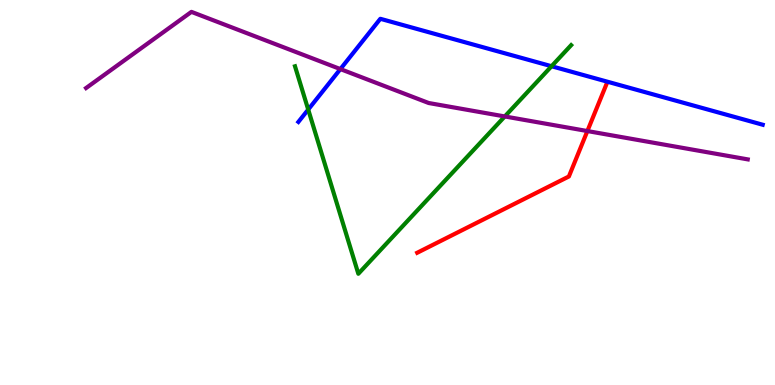[{'lines': ['blue', 'red'], 'intersections': []}, {'lines': ['green', 'red'], 'intersections': []}, {'lines': ['purple', 'red'], 'intersections': [{'x': 7.58, 'y': 6.6}]}, {'lines': ['blue', 'green'], 'intersections': [{'x': 3.98, 'y': 7.15}, {'x': 7.12, 'y': 8.28}]}, {'lines': ['blue', 'purple'], 'intersections': [{'x': 4.39, 'y': 8.21}]}, {'lines': ['green', 'purple'], 'intersections': [{'x': 6.51, 'y': 6.98}]}]